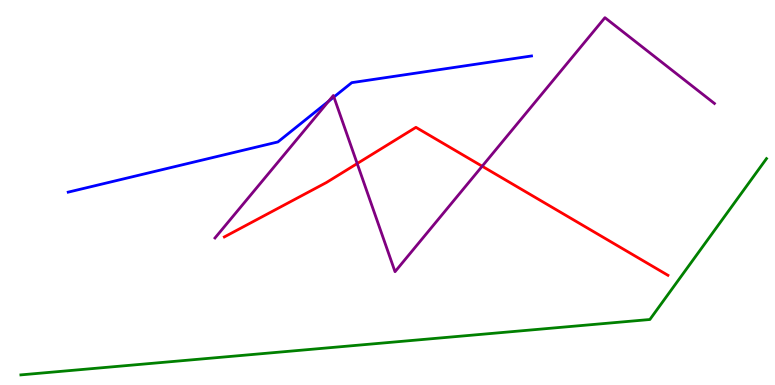[{'lines': ['blue', 'red'], 'intersections': []}, {'lines': ['green', 'red'], 'intersections': []}, {'lines': ['purple', 'red'], 'intersections': [{'x': 4.61, 'y': 5.75}, {'x': 6.22, 'y': 5.68}]}, {'lines': ['blue', 'green'], 'intersections': []}, {'lines': ['blue', 'purple'], 'intersections': [{'x': 4.24, 'y': 7.37}, {'x': 4.31, 'y': 7.48}]}, {'lines': ['green', 'purple'], 'intersections': []}]